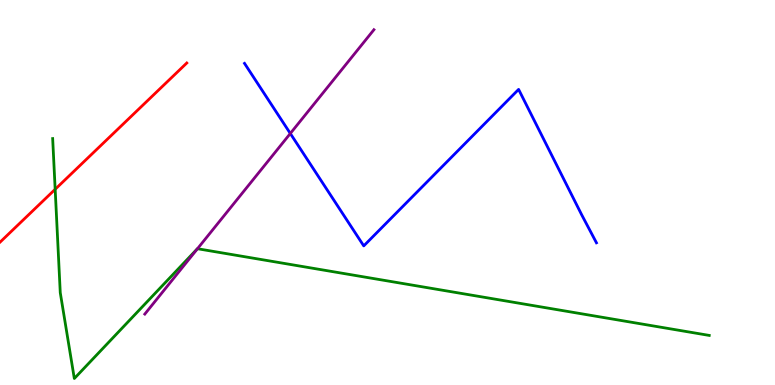[{'lines': ['blue', 'red'], 'intersections': []}, {'lines': ['green', 'red'], 'intersections': [{'x': 0.712, 'y': 5.08}]}, {'lines': ['purple', 'red'], 'intersections': []}, {'lines': ['blue', 'green'], 'intersections': []}, {'lines': ['blue', 'purple'], 'intersections': [{'x': 3.75, 'y': 6.53}]}, {'lines': ['green', 'purple'], 'intersections': [{'x': 2.55, 'y': 3.54}]}]